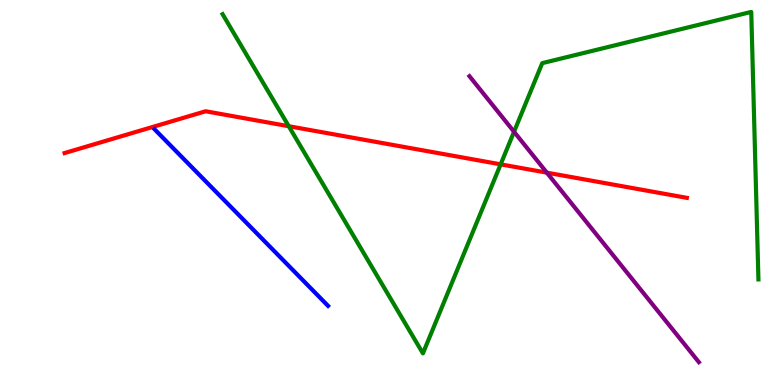[{'lines': ['blue', 'red'], 'intersections': []}, {'lines': ['green', 'red'], 'intersections': [{'x': 3.73, 'y': 6.72}, {'x': 6.46, 'y': 5.73}]}, {'lines': ['purple', 'red'], 'intersections': [{'x': 7.06, 'y': 5.52}]}, {'lines': ['blue', 'green'], 'intersections': []}, {'lines': ['blue', 'purple'], 'intersections': []}, {'lines': ['green', 'purple'], 'intersections': [{'x': 6.63, 'y': 6.58}]}]